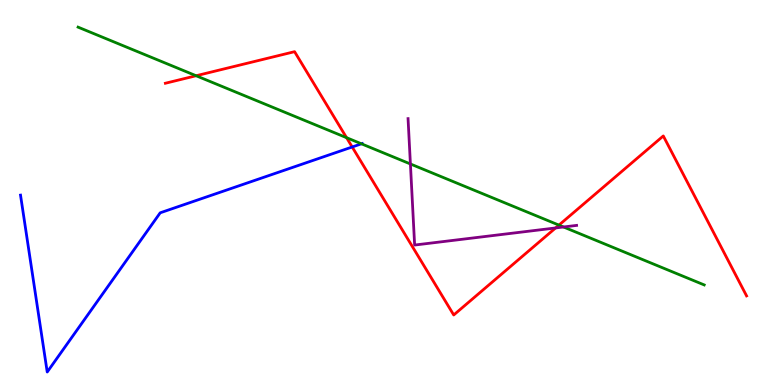[{'lines': ['blue', 'red'], 'intersections': [{'x': 4.54, 'y': 6.18}]}, {'lines': ['green', 'red'], 'intersections': [{'x': 2.53, 'y': 8.03}, {'x': 4.47, 'y': 6.42}, {'x': 7.21, 'y': 4.15}]}, {'lines': ['purple', 'red'], 'intersections': [{'x': 7.17, 'y': 4.08}]}, {'lines': ['blue', 'green'], 'intersections': [{'x': 4.66, 'y': 6.26}]}, {'lines': ['blue', 'purple'], 'intersections': []}, {'lines': ['green', 'purple'], 'intersections': [{'x': 5.3, 'y': 5.74}, {'x': 7.27, 'y': 4.1}]}]